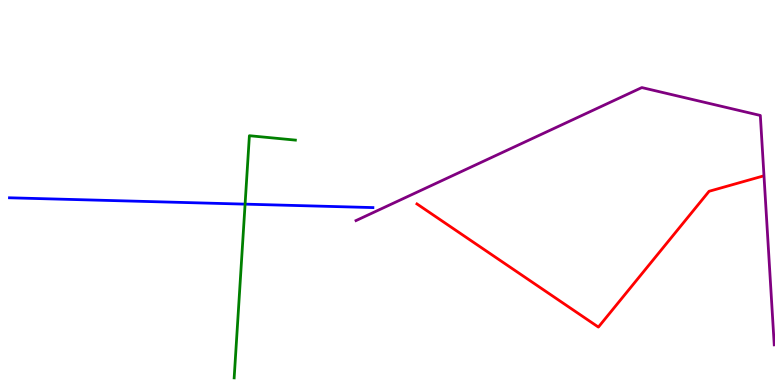[{'lines': ['blue', 'red'], 'intersections': []}, {'lines': ['green', 'red'], 'intersections': []}, {'lines': ['purple', 'red'], 'intersections': []}, {'lines': ['blue', 'green'], 'intersections': [{'x': 3.16, 'y': 4.7}]}, {'lines': ['blue', 'purple'], 'intersections': []}, {'lines': ['green', 'purple'], 'intersections': []}]